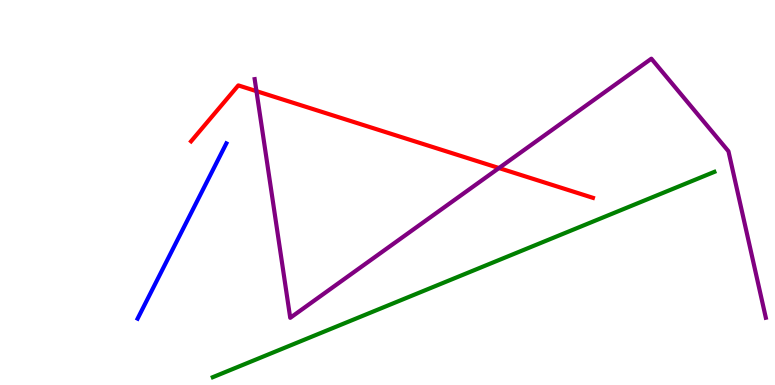[{'lines': ['blue', 'red'], 'intersections': []}, {'lines': ['green', 'red'], 'intersections': []}, {'lines': ['purple', 'red'], 'intersections': [{'x': 3.31, 'y': 7.63}, {'x': 6.44, 'y': 5.64}]}, {'lines': ['blue', 'green'], 'intersections': []}, {'lines': ['blue', 'purple'], 'intersections': []}, {'lines': ['green', 'purple'], 'intersections': []}]